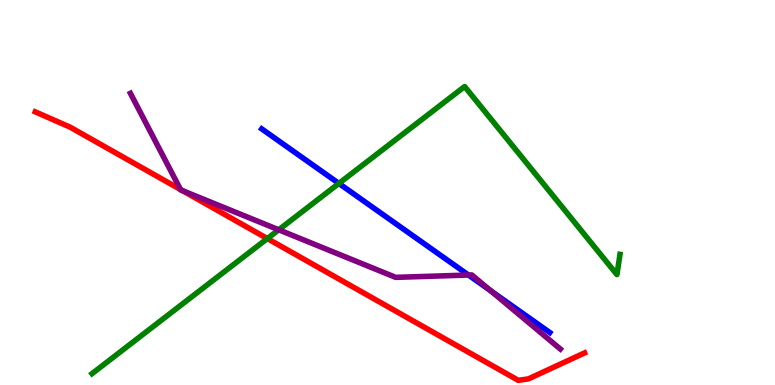[{'lines': ['blue', 'red'], 'intersections': []}, {'lines': ['green', 'red'], 'intersections': [{'x': 3.45, 'y': 3.8}]}, {'lines': ['purple', 'red'], 'intersections': [{'x': 2.33, 'y': 5.08}, {'x': 2.36, 'y': 5.05}]}, {'lines': ['blue', 'green'], 'intersections': [{'x': 4.37, 'y': 5.24}]}, {'lines': ['blue', 'purple'], 'intersections': [{'x': 6.04, 'y': 2.86}, {'x': 6.33, 'y': 2.45}]}, {'lines': ['green', 'purple'], 'intersections': [{'x': 3.6, 'y': 4.03}]}]